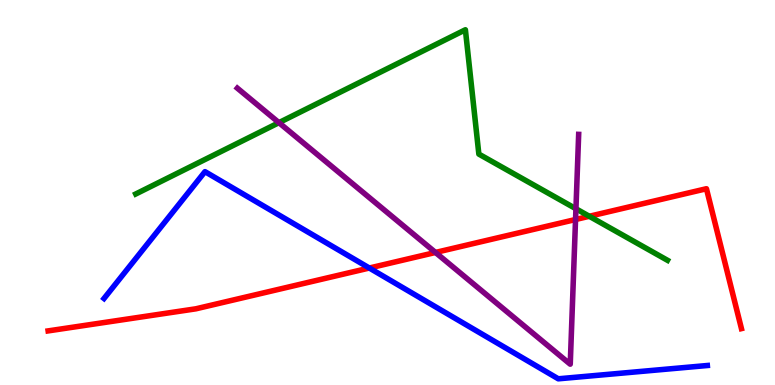[{'lines': ['blue', 'red'], 'intersections': [{'x': 4.77, 'y': 3.04}]}, {'lines': ['green', 'red'], 'intersections': [{'x': 7.6, 'y': 4.38}]}, {'lines': ['purple', 'red'], 'intersections': [{'x': 5.62, 'y': 3.44}, {'x': 7.43, 'y': 4.3}]}, {'lines': ['blue', 'green'], 'intersections': []}, {'lines': ['blue', 'purple'], 'intersections': []}, {'lines': ['green', 'purple'], 'intersections': [{'x': 3.6, 'y': 6.81}, {'x': 7.43, 'y': 4.58}]}]